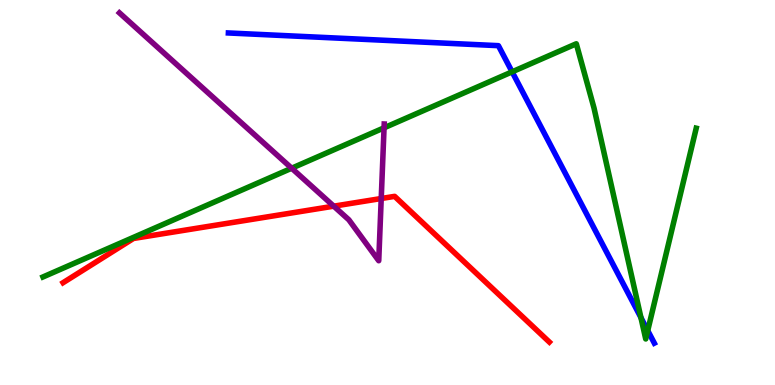[{'lines': ['blue', 'red'], 'intersections': []}, {'lines': ['green', 'red'], 'intersections': []}, {'lines': ['purple', 'red'], 'intersections': [{'x': 4.31, 'y': 4.64}, {'x': 4.92, 'y': 4.84}]}, {'lines': ['blue', 'green'], 'intersections': [{'x': 6.61, 'y': 8.13}, {'x': 8.27, 'y': 1.75}, {'x': 8.36, 'y': 1.41}]}, {'lines': ['blue', 'purple'], 'intersections': []}, {'lines': ['green', 'purple'], 'intersections': [{'x': 3.76, 'y': 5.63}, {'x': 4.96, 'y': 6.68}]}]